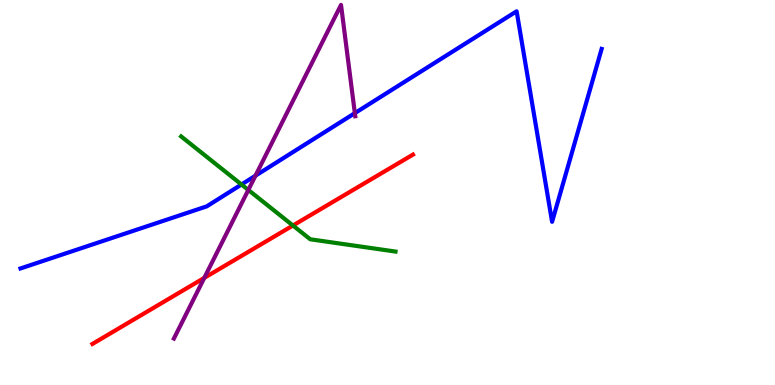[{'lines': ['blue', 'red'], 'intersections': []}, {'lines': ['green', 'red'], 'intersections': [{'x': 3.78, 'y': 4.14}]}, {'lines': ['purple', 'red'], 'intersections': [{'x': 2.64, 'y': 2.78}]}, {'lines': ['blue', 'green'], 'intersections': [{'x': 3.12, 'y': 5.21}]}, {'lines': ['blue', 'purple'], 'intersections': [{'x': 3.3, 'y': 5.44}, {'x': 4.58, 'y': 7.06}]}, {'lines': ['green', 'purple'], 'intersections': [{'x': 3.2, 'y': 5.07}]}]